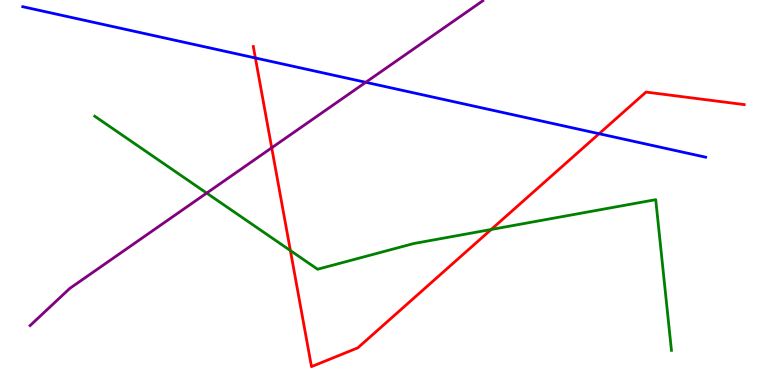[{'lines': ['blue', 'red'], 'intersections': [{'x': 3.3, 'y': 8.49}, {'x': 7.73, 'y': 6.53}]}, {'lines': ['green', 'red'], 'intersections': [{'x': 3.75, 'y': 3.49}, {'x': 6.34, 'y': 4.04}]}, {'lines': ['purple', 'red'], 'intersections': [{'x': 3.51, 'y': 6.16}]}, {'lines': ['blue', 'green'], 'intersections': []}, {'lines': ['blue', 'purple'], 'intersections': [{'x': 4.72, 'y': 7.86}]}, {'lines': ['green', 'purple'], 'intersections': [{'x': 2.67, 'y': 4.98}]}]